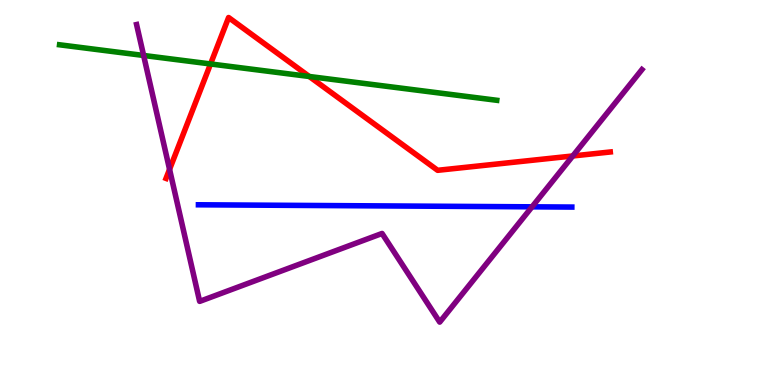[{'lines': ['blue', 'red'], 'intersections': []}, {'lines': ['green', 'red'], 'intersections': [{'x': 2.72, 'y': 8.34}, {'x': 3.99, 'y': 8.01}]}, {'lines': ['purple', 'red'], 'intersections': [{'x': 2.19, 'y': 5.6}, {'x': 7.39, 'y': 5.95}]}, {'lines': ['blue', 'green'], 'intersections': []}, {'lines': ['blue', 'purple'], 'intersections': [{'x': 6.87, 'y': 4.63}]}, {'lines': ['green', 'purple'], 'intersections': [{'x': 1.85, 'y': 8.56}]}]